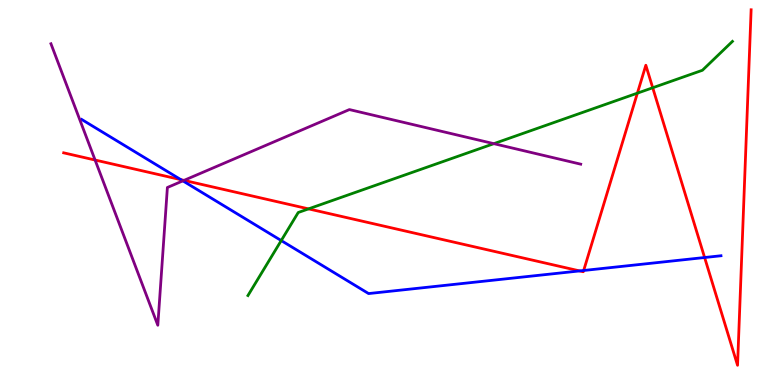[{'lines': ['blue', 'red'], 'intersections': [{'x': 2.33, 'y': 5.33}, {'x': 7.48, 'y': 2.96}, {'x': 7.53, 'y': 2.97}, {'x': 9.09, 'y': 3.31}]}, {'lines': ['green', 'red'], 'intersections': [{'x': 3.98, 'y': 4.57}, {'x': 8.22, 'y': 7.58}, {'x': 8.42, 'y': 7.72}]}, {'lines': ['purple', 'red'], 'intersections': [{'x': 1.23, 'y': 5.84}, {'x': 2.37, 'y': 5.31}]}, {'lines': ['blue', 'green'], 'intersections': [{'x': 3.63, 'y': 3.75}]}, {'lines': ['blue', 'purple'], 'intersections': [{'x': 2.36, 'y': 5.3}]}, {'lines': ['green', 'purple'], 'intersections': [{'x': 6.37, 'y': 6.27}]}]